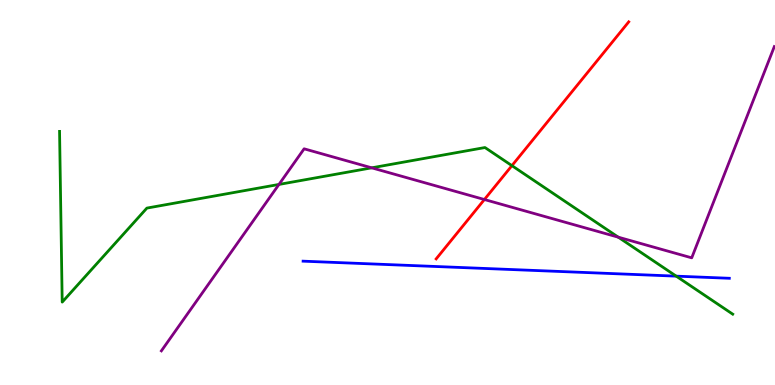[{'lines': ['blue', 'red'], 'intersections': []}, {'lines': ['green', 'red'], 'intersections': [{'x': 6.61, 'y': 5.7}]}, {'lines': ['purple', 'red'], 'intersections': [{'x': 6.25, 'y': 4.82}]}, {'lines': ['blue', 'green'], 'intersections': [{'x': 8.73, 'y': 2.83}]}, {'lines': ['blue', 'purple'], 'intersections': []}, {'lines': ['green', 'purple'], 'intersections': [{'x': 3.6, 'y': 5.21}, {'x': 4.8, 'y': 5.64}, {'x': 7.98, 'y': 3.84}]}]